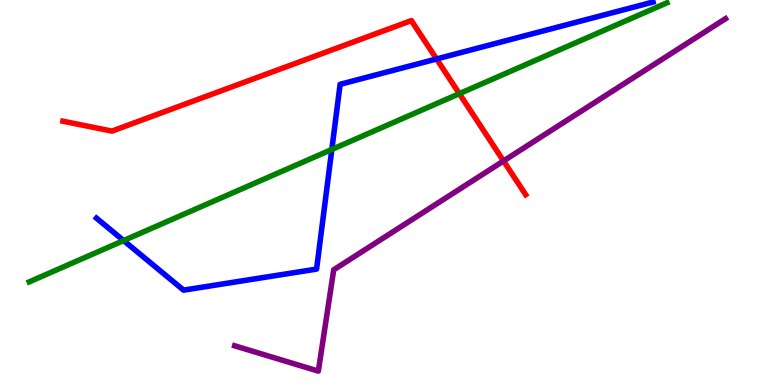[{'lines': ['blue', 'red'], 'intersections': [{'x': 5.63, 'y': 8.47}]}, {'lines': ['green', 'red'], 'intersections': [{'x': 5.93, 'y': 7.57}]}, {'lines': ['purple', 'red'], 'intersections': [{'x': 6.5, 'y': 5.82}]}, {'lines': ['blue', 'green'], 'intersections': [{'x': 1.59, 'y': 3.75}, {'x': 4.28, 'y': 6.12}]}, {'lines': ['blue', 'purple'], 'intersections': []}, {'lines': ['green', 'purple'], 'intersections': []}]